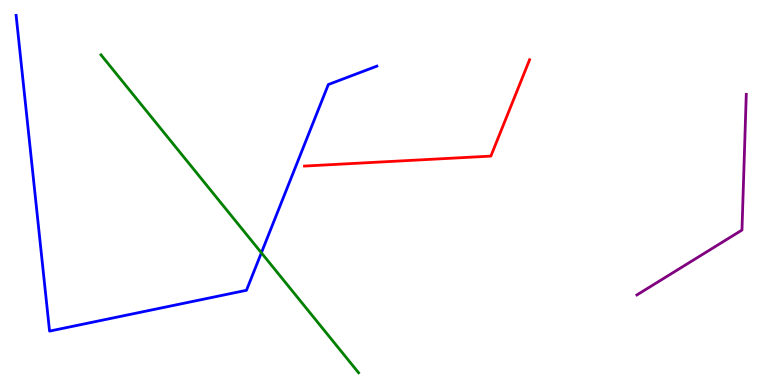[{'lines': ['blue', 'red'], 'intersections': []}, {'lines': ['green', 'red'], 'intersections': []}, {'lines': ['purple', 'red'], 'intersections': []}, {'lines': ['blue', 'green'], 'intersections': [{'x': 3.37, 'y': 3.43}]}, {'lines': ['blue', 'purple'], 'intersections': []}, {'lines': ['green', 'purple'], 'intersections': []}]